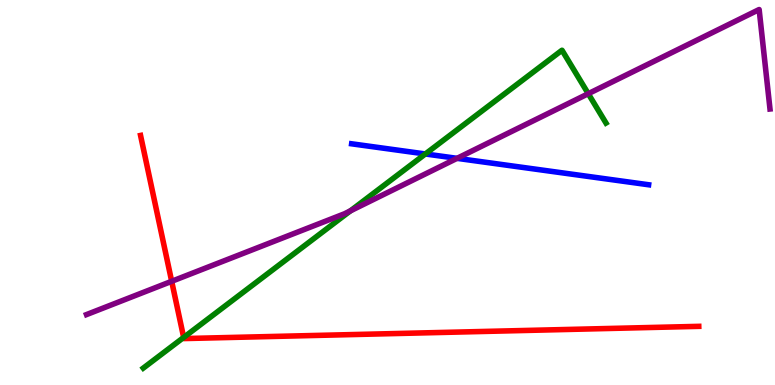[{'lines': ['blue', 'red'], 'intersections': []}, {'lines': ['green', 'red'], 'intersections': [{'x': 2.37, 'y': 1.24}]}, {'lines': ['purple', 'red'], 'intersections': [{'x': 2.22, 'y': 2.69}]}, {'lines': ['blue', 'green'], 'intersections': [{'x': 5.49, 'y': 6.0}]}, {'lines': ['blue', 'purple'], 'intersections': [{'x': 5.9, 'y': 5.89}]}, {'lines': ['green', 'purple'], 'intersections': [{'x': 4.52, 'y': 4.52}, {'x': 7.59, 'y': 7.57}]}]